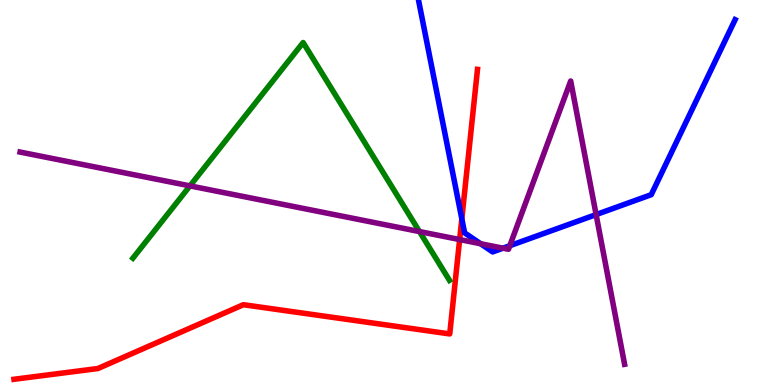[{'lines': ['blue', 'red'], 'intersections': [{'x': 5.96, 'y': 4.32}]}, {'lines': ['green', 'red'], 'intersections': []}, {'lines': ['purple', 'red'], 'intersections': [{'x': 5.93, 'y': 3.78}]}, {'lines': ['blue', 'green'], 'intersections': []}, {'lines': ['blue', 'purple'], 'intersections': [{'x': 6.2, 'y': 3.67}, {'x': 6.49, 'y': 3.55}, {'x': 6.58, 'y': 3.62}, {'x': 7.69, 'y': 4.43}]}, {'lines': ['green', 'purple'], 'intersections': [{'x': 2.45, 'y': 5.17}, {'x': 5.41, 'y': 3.99}]}]